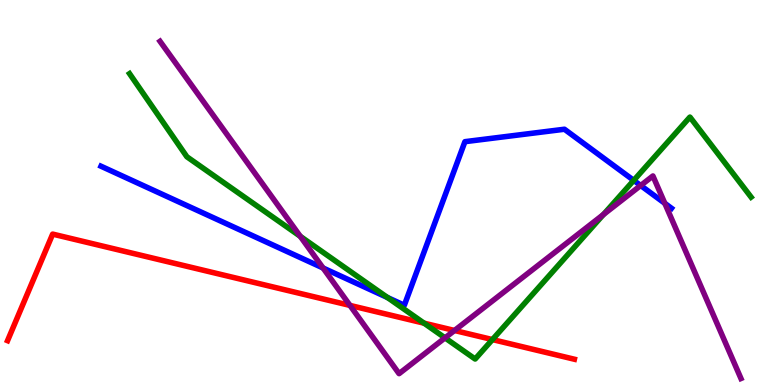[{'lines': ['blue', 'red'], 'intersections': []}, {'lines': ['green', 'red'], 'intersections': [{'x': 5.47, 'y': 1.61}, {'x': 6.35, 'y': 1.18}]}, {'lines': ['purple', 'red'], 'intersections': [{'x': 4.52, 'y': 2.07}, {'x': 5.86, 'y': 1.42}]}, {'lines': ['blue', 'green'], 'intersections': [{'x': 5.0, 'y': 2.27}, {'x': 8.18, 'y': 5.31}]}, {'lines': ['blue', 'purple'], 'intersections': [{'x': 4.17, 'y': 3.04}, {'x': 8.27, 'y': 5.18}, {'x': 8.58, 'y': 4.72}]}, {'lines': ['green', 'purple'], 'intersections': [{'x': 3.87, 'y': 3.86}, {'x': 5.74, 'y': 1.22}, {'x': 7.79, 'y': 4.43}]}]